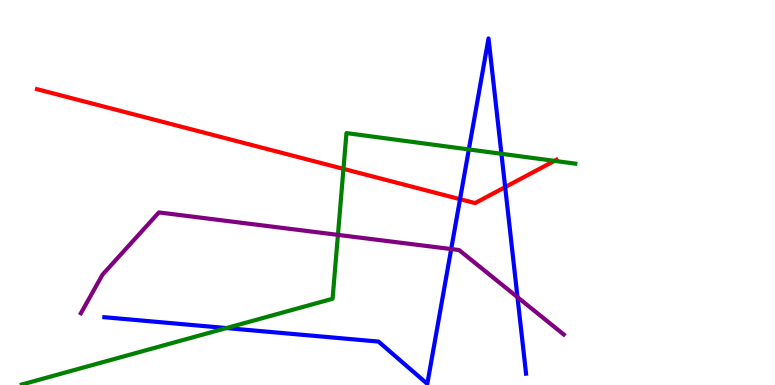[{'lines': ['blue', 'red'], 'intersections': [{'x': 5.94, 'y': 4.83}, {'x': 6.52, 'y': 5.14}]}, {'lines': ['green', 'red'], 'intersections': [{'x': 4.43, 'y': 5.61}, {'x': 7.15, 'y': 5.82}]}, {'lines': ['purple', 'red'], 'intersections': []}, {'lines': ['blue', 'green'], 'intersections': [{'x': 2.92, 'y': 1.48}, {'x': 6.05, 'y': 6.12}, {'x': 6.47, 'y': 6.01}]}, {'lines': ['blue', 'purple'], 'intersections': [{'x': 5.82, 'y': 3.53}, {'x': 6.68, 'y': 2.28}]}, {'lines': ['green', 'purple'], 'intersections': [{'x': 4.36, 'y': 3.9}]}]